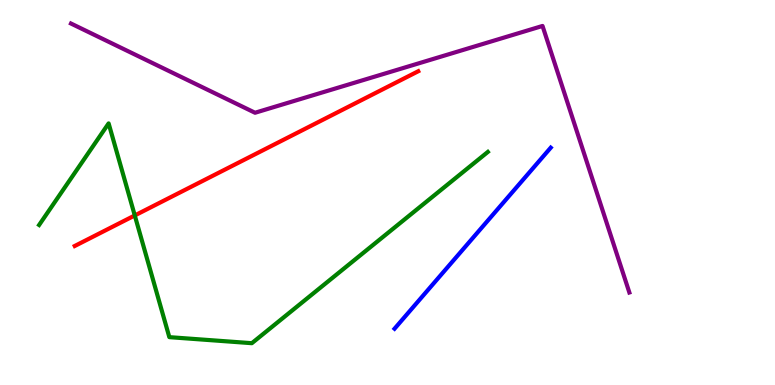[{'lines': ['blue', 'red'], 'intersections': []}, {'lines': ['green', 'red'], 'intersections': [{'x': 1.74, 'y': 4.4}]}, {'lines': ['purple', 'red'], 'intersections': []}, {'lines': ['blue', 'green'], 'intersections': []}, {'lines': ['blue', 'purple'], 'intersections': []}, {'lines': ['green', 'purple'], 'intersections': []}]